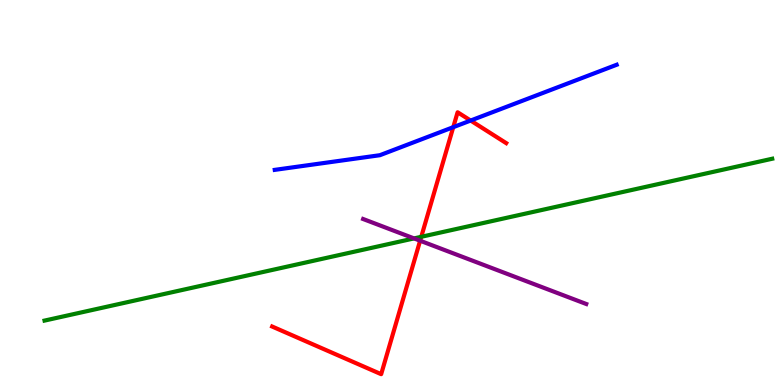[{'lines': ['blue', 'red'], 'intersections': [{'x': 5.85, 'y': 6.7}, {'x': 6.07, 'y': 6.87}]}, {'lines': ['green', 'red'], 'intersections': [{'x': 5.44, 'y': 3.85}]}, {'lines': ['purple', 'red'], 'intersections': [{'x': 5.42, 'y': 3.75}]}, {'lines': ['blue', 'green'], 'intersections': []}, {'lines': ['blue', 'purple'], 'intersections': []}, {'lines': ['green', 'purple'], 'intersections': [{'x': 5.34, 'y': 3.81}]}]